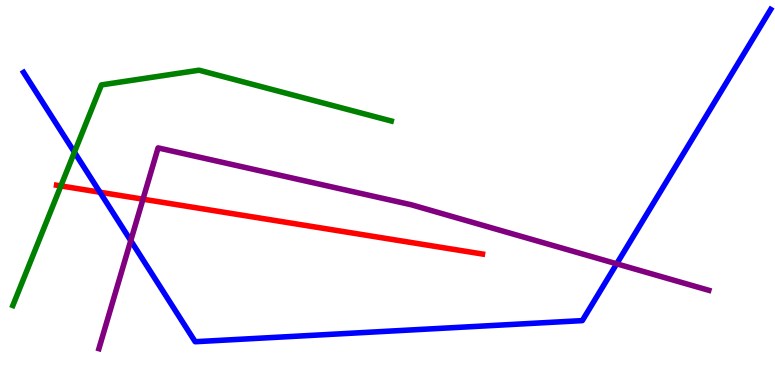[{'lines': ['blue', 'red'], 'intersections': [{'x': 1.29, 'y': 5.01}]}, {'lines': ['green', 'red'], 'intersections': [{'x': 0.785, 'y': 5.17}]}, {'lines': ['purple', 'red'], 'intersections': [{'x': 1.84, 'y': 4.83}]}, {'lines': ['blue', 'green'], 'intersections': [{'x': 0.96, 'y': 6.05}]}, {'lines': ['blue', 'purple'], 'intersections': [{'x': 1.69, 'y': 3.75}, {'x': 7.96, 'y': 3.15}]}, {'lines': ['green', 'purple'], 'intersections': []}]